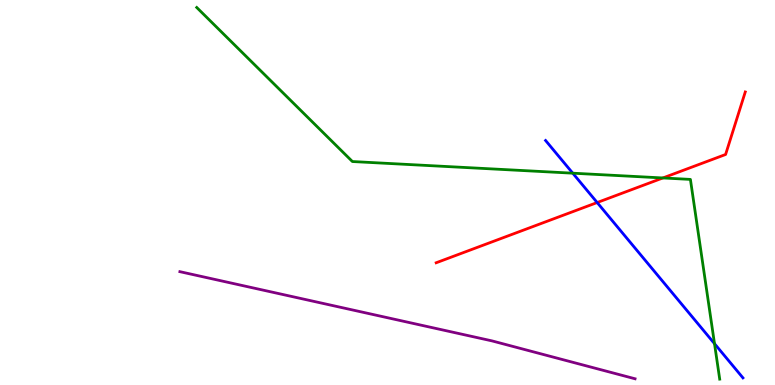[{'lines': ['blue', 'red'], 'intersections': [{'x': 7.71, 'y': 4.74}]}, {'lines': ['green', 'red'], 'intersections': [{'x': 8.55, 'y': 5.38}]}, {'lines': ['purple', 'red'], 'intersections': []}, {'lines': ['blue', 'green'], 'intersections': [{'x': 7.39, 'y': 5.5}, {'x': 9.22, 'y': 1.07}]}, {'lines': ['blue', 'purple'], 'intersections': []}, {'lines': ['green', 'purple'], 'intersections': []}]